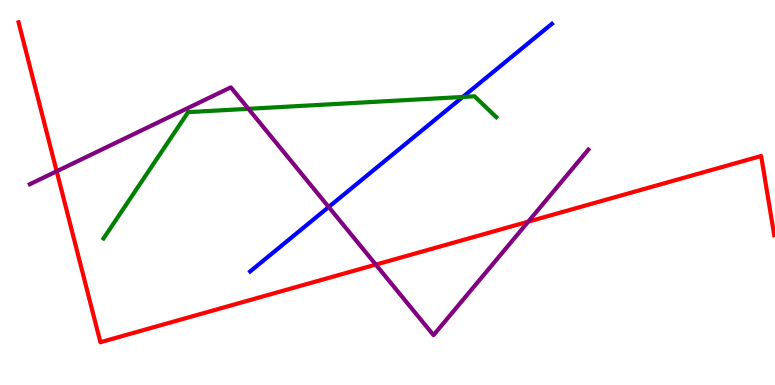[{'lines': ['blue', 'red'], 'intersections': []}, {'lines': ['green', 'red'], 'intersections': []}, {'lines': ['purple', 'red'], 'intersections': [{'x': 0.731, 'y': 5.55}, {'x': 4.85, 'y': 3.13}, {'x': 6.82, 'y': 4.24}]}, {'lines': ['blue', 'green'], 'intersections': [{'x': 5.97, 'y': 7.48}]}, {'lines': ['blue', 'purple'], 'intersections': [{'x': 4.24, 'y': 4.62}]}, {'lines': ['green', 'purple'], 'intersections': [{'x': 3.21, 'y': 7.17}]}]